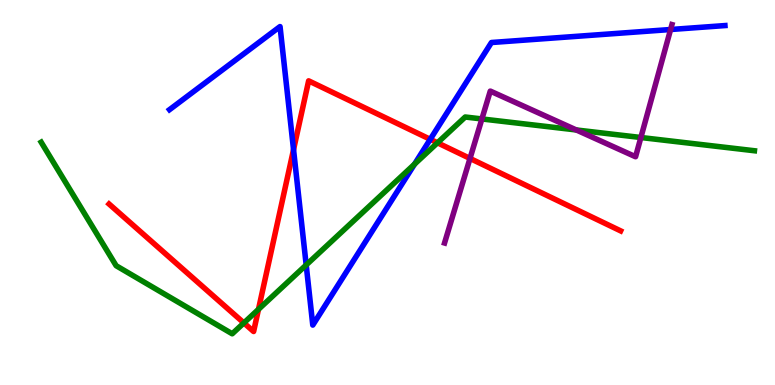[{'lines': ['blue', 'red'], 'intersections': [{'x': 3.79, 'y': 6.11}, {'x': 5.55, 'y': 6.38}]}, {'lines': ['green', 'red'], 'intersections': [{'x': 3.15, 'y': 1.61}, {'x': 3.34, 'y': 1.97}, {'x': 5.65, 'y': 6.29}]}, {'lines': ['purple', 'red'], 'intersections': [{'x': 6.06, 'y': 5.88}]}, {'lines': ['blue', 'green'], 'intersections': [{'x': 3.95, 'y': 3.12}, {'x': 5.35, 'y': 5.74}]}, {'lines': ['blue', 'purple'], 'intersections': [{'x': 8.65, 'y': 9.23}]}, {'lines': ['green', 'purple'], 'intersections': [{'x': 6.22, 'y': 6.91}, {'x': 7.44, 'y': 6.62}, {'x': 8.27, 'y': 6.43}]}]